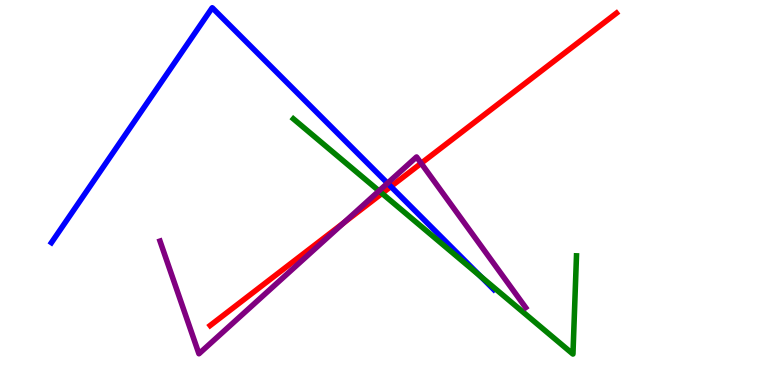[{'lines': ['blue', 'red'], 'intersections': [{'x': 5.04, 'y': 5.15}]}, {'lines': ['green', 'red'], 'intersections': [{'x': 4.93, 'y': 4.98}]}, {'lines': ['purple', 'red'], 'intersections': [{'x': 4.43, 'y': 4.21}, {'x': 5.43, 'y': 5.76}]}, {'lines': ['blue', 'green'], 'intersections': [{'x': 6.2, 'y': 2.82}]}, {'lines': ['blue', 'purple'], 'intersections': [{'x': 5.0, 'y': 5.24}]}, {'lines': ['green', 'purple'], 'intersections': [{'x': 4.89, 'y': 5.04}]}]